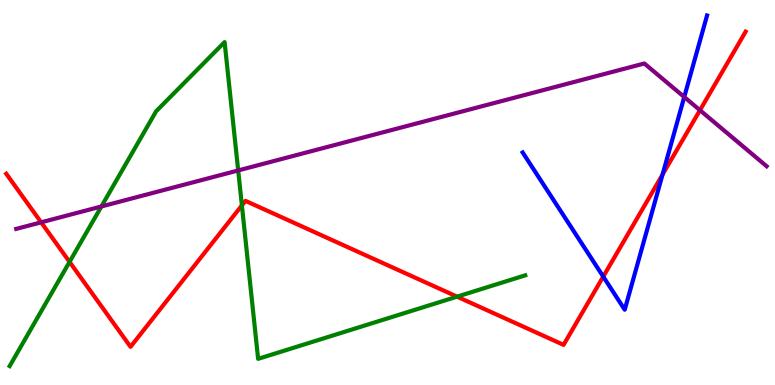[{'lines': ['blue', 'red'], 'intersections': [{'x': 7.78, 'y': 2.82}, {'x': 8.55, 'y': 5.46}]}, {'lines': ['green', 'red'], 'intersections': [{'x': 0.897, 'y': 3.2}, {'x': 3.12, 'y': 4.66}, {'x': 5.9, 'y': 2.29}]}, {'lines': ['purple', 'red'], 'intersections': [{'x': 0.531, 'y': 4.23}, {'x': 9.03, 'y': 7.14}]}, {'lines': ['blue', 'green'], 'intersections': []}, {'lines': ['blue', 'purple'], 'intersections': [{'x': 8.83, 'y': 7.48}]}, {'lines': ['green', 'purple'], 'intersections': [{'x': 1.31, 'y': 4.64}, {'x': 3.07, 'y': 5.57}]}]